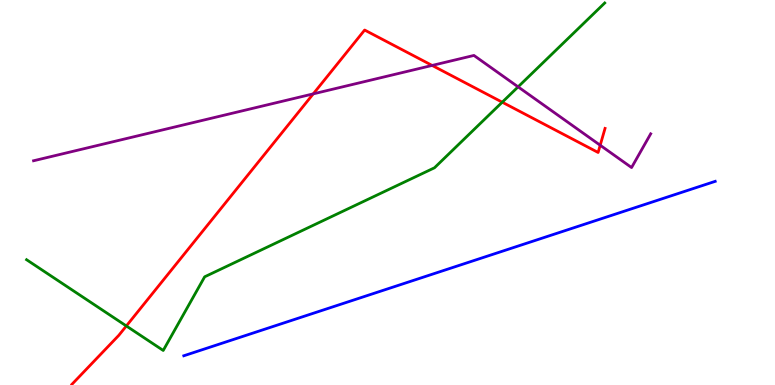[{'lines': ['blue', 'red'], 'intersections': []}, {'lines': ['green', 'red'], 'intersections': [{'x': 1.63, 'y': 1.53}, {'x': 6.48, 'y': 7.35}]}, {'lines': ['purple', 'red'], 'intersections': [{'x': 4.04, 'y': 7.56}, {'x': 5.58, 'y': 8.3}, {'x': 7.74, 'y': 6.23}]}, {'lines': ['blue', 'green'], 'intersections': []}, {'lines': ['blue', 'purple'], 'intersections': []}, {'lines': ['green', 'purple'], 'intersections': [{'x': 6.69, 'y': 7.74}]}]